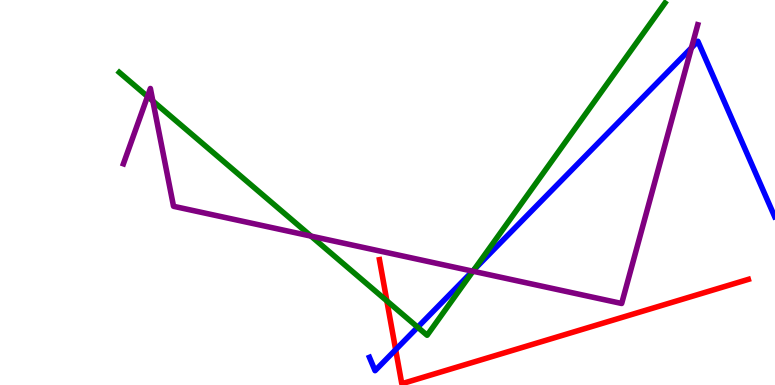[{'lines': ['blue', 'red'], 'intersections': [{'x': 5.11, 'y': 0.918}]}, {'lines': ['green', 'red'], 'intersections': [{'x': 4.99, 'y': 2.18}]}, {'lines': ['purple', 'red'], 'intersections': []}, {'lines': ['blue', 'green'], 'intersections': [{'x': 5.39, 'y': 1.5}, {'x': 6.12, 'y': 3.0}]}, {'lines': ['blue', 'purple'], 'intersections': [{'x': 6.1, 'y': 2.96}, {'x': 8.92, 'y': 8.76}]}, {'lines': ['green', 'purple'], 'intersections': [{'x': 1.9, 'y': 7.49}, {'x': 1.97, 'y': 7.38}, {'x': 4.01, 'y': 3.87}, {'x': 6.1, 'y': 2.96}]}]